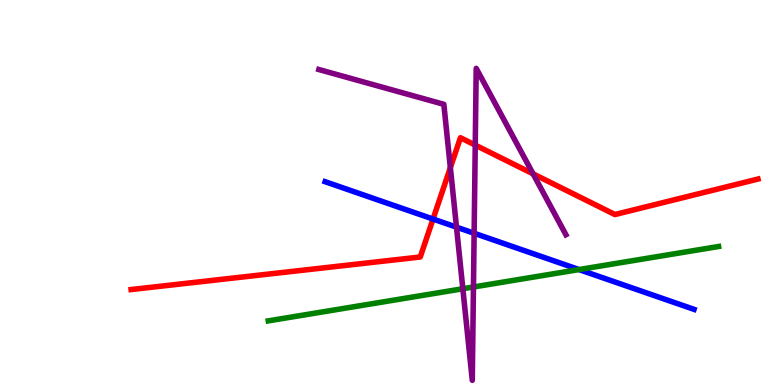[{'lines': ['blue', 'red'], 'intersections': [{'x': 5.59, 'y': 4.31}]}, {'lines': ['green', 'red'], 'intersections': []}, {'lines': ['purple', 'red'], 'intersections': [{'x': 5.81, 'y': 5.65}, {'x': 6.13, 'y': 6.23}, {'x': 6.88, 'y': 5.48}]}, {'lines': ['blue', 'green'], 'intersections': [{'x': 7.47, 'y': 3.0}]}, {'lines': ['blue', 'purple'], 'intersections': [{'x': 5.89, 'y': 4.1}, {'x': 6.12, 'y': 3.94}]}, {'lines': ['green', 'purple'], 'intersections': [{'x': 5.97, 'y': 2.5}, {'x': 6.11, 'y': 2.55}]}]